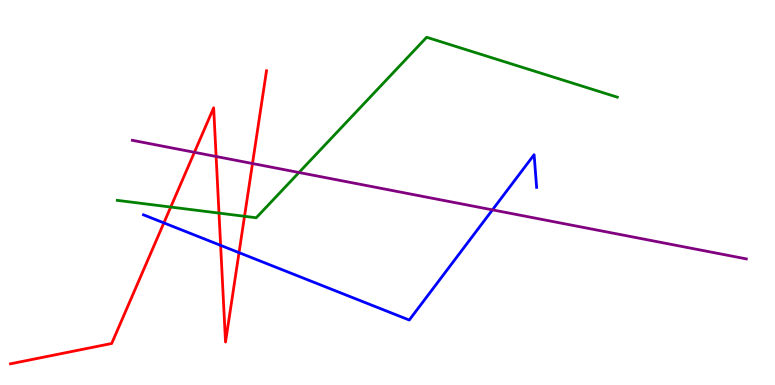[{'lines': ['blue', 'red'], 'intersections': [{'x': 2.11, 'y': 4.21}, {'x': 2.85, 'y': 3.63}, {'x': 3.08, 'y': 3.44}]}, {'lines': ['green', 'red'], 'intersections': [{'x': 2.2, 'y': 4.62}, {'x': 2.83, 'y': 4.47}, {'x': 3.16, 'y': 4.38}]}, {'lines': ['purple', 'red'], 'intersections': [{'x': 2.51, 'y': 6.04}, {'x': 2.79, 'y': 5.94}, {'x': 3.26, 'y': 5.75}]}, {'lines': ['blue', 'green'], 'intersections': []}, {'lines': ['blue', 'purple'], 'intersections': [{'x': 6.35, 'y': 4.55}]}, {'lines': ['green', 'purple'], 'intersections': [{'x': 3.86, 'y': 5.52}]}]